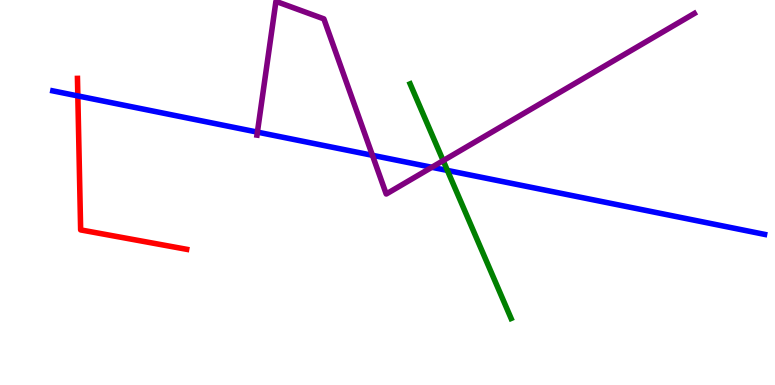[{'lines': ['blue', 'red'], 'intersections': [{'x': 1.0, 'y': 7.51}]}, {'lines': ['green', 'red'], 'intersections': []}, {'lines': ['purple', 'red'], 'intersections': []}, {'lines': ['blue', 'green'], 'intersections': [{'x': 5.77, 'y': 5.57}]}, {'lines': ['blue', 'purple'], 'intersections': [{'x': 3.32, 'y': 6.57}, {'x': 4.81, 'y': 5.97}, {'x': 5.57, 'y': 5.65}]}, {'lines': ['green', 'purple'], 'intersections': [{'x': 5.72, 'y': 5.83}]}]